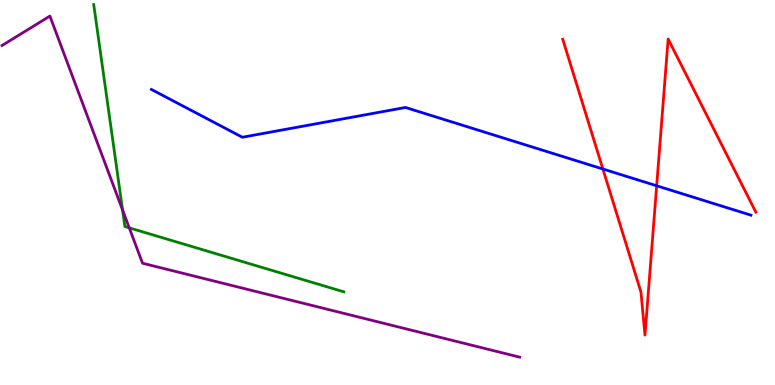[{'lines': ['blue', 'red'], 'intersections': [{'x': 7.78, 'y': 5.61}, {'x': 8.47, 'y': 5.17}]}, {'lines': ['green', 'red'], 'intersections': []}, {'lines': ['purple', 'red'], 'intersections': []}, {'lines': ['blue', 'green'], 'intersections': []}, {'lines': ['blue', 'purple'], 'intersections': []}, {'lines': ['green', 'purple'], 'intersections': [{'x': 1.58, 'y': 4.55}, {'x': 1.67, 'y': 4.08}]}]